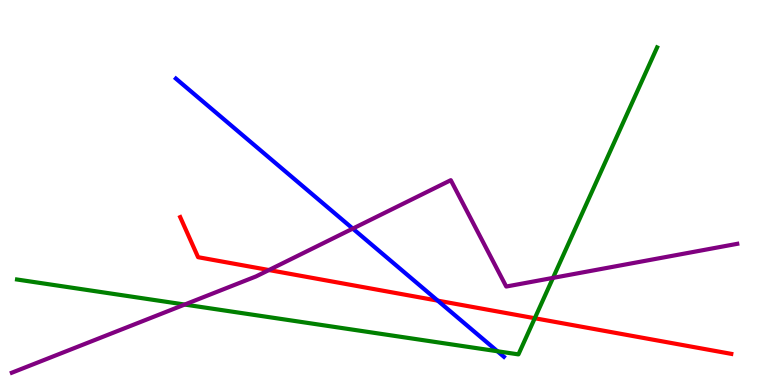[{'lines': ['blue', 'red'], 'intersections': [{'x': 5.65, 'y': 2.19}]}, {'lines': ['green', 'red'], 'intersections': [{'x': 6.9, 'y': 1.73}]}, {'lines': ['purple', 'red'], 'intersections': [{'x': 3.47, 'y': 2.99}]}, {'lines': ['blue', 'green'], 'intersections': [{'x': 6.42, 'y': 0.877}]}, {'lines': ['blue', 'purple'], 'intersections': [{'x': 4.55, 'y': 4.06}]}, {'lines': ['green', 'purple'], 'intersections': [{'x': 2.38, 'y': 2.09}, {'x': 7.14, 'y': 2.78}]}]